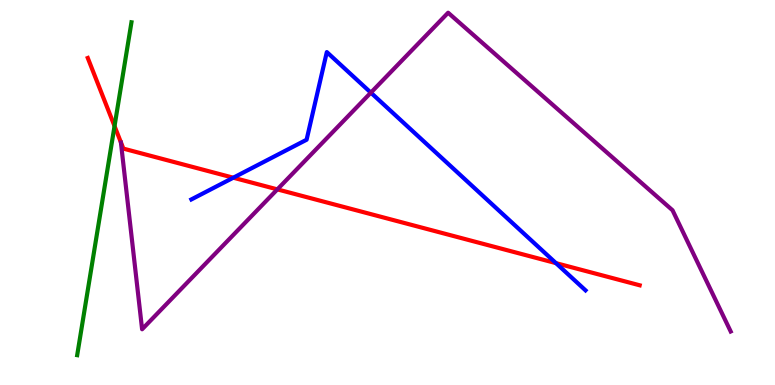[{'lines': ['blue', 'red'], 'intersections': [{'x': 3.01, 'y': 5.38}, {'x': 7.17, 'y': 3.17}]}, {'lines': ['green', 'red'], 'intersections': [{'x': 1.48, 'y': 6.72}]}, {'lines': ['purple', 'red'], 'intersections': [{'x': 3.58, 'y': 5.08}]}, {'lines': ['blue', 'green'], 'intersections': []}, {'lines': ['blue', 'purple'], 'intersections': [{'x': 4.79, 'y': 7.59}]}, {'lines': ['green', 'purple'], 'intersections': []}]